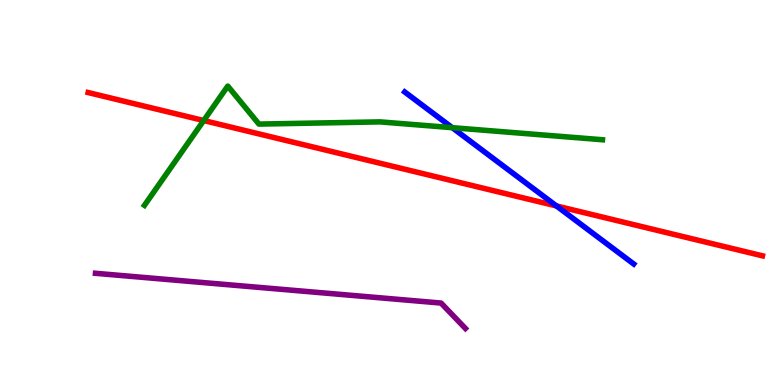[{'lines': ['blue', 'red'], 'intersections': [{'x': 7.18, 'y': 4.65}]}, {'lines': ['green', 'red'], 'intersections': [{'x': 2.63, 'y': 6.87}]}, {'lines': ['purple', 'red'], 'intersections': []}, {'lines': ['blue', 'green'], 'intersections': [{'x': 5.84, 'y': 6.68}]}, {'lines': ['blue', 'purple'], 'intersections': []}, {'lines': ['green', 'purple'], 'intersections': []}]